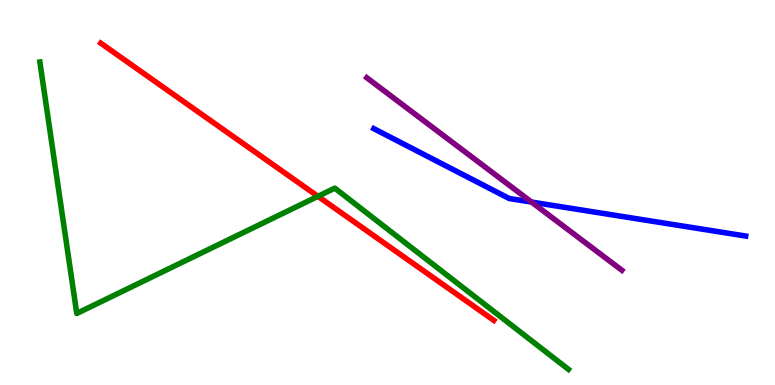[{'lines': ['blue', 'red'], 'intersections': []}, {'lines': ['green', 'red'], 'intersections': [{'x': 4.1, 'y': 4.9}]}, {'lines': ['purple', 'red'], 'intersections': []}, {'lines': ['blue', 'green'], 'intersections': []}, {'lines': ['blue', 'purple'], 'intersections': [{'x': 6.86, 'y': 4.75}]}, {'lines': ['green', 'purple'], 'intersections': []}]